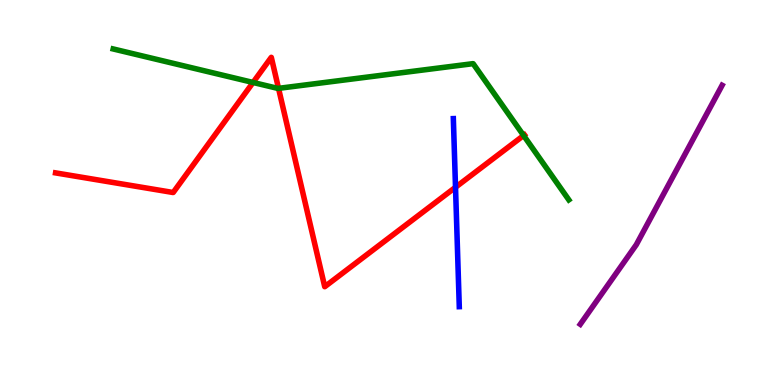[{'lines': ['blue', 'red'], 'intersections': [{'x': 5.88, 'y': 5.14}]}, {'lines': ['green', 'red'], 'intersections': [{'x': 3.27, 'y': 7.86}, {'x': 3.59, 'y': 7.7}, {'x': 6.76, 'y': 6.48}]}, {'lines': ['purple', 'red'], 'intersections': []}, {'lines': ['blue', 'green'], 'intersections': []}, {'lines': ['blue', 'purple'], 'intersections': []}, {'lines': ['green', 'purple'], 'intersections': []}]